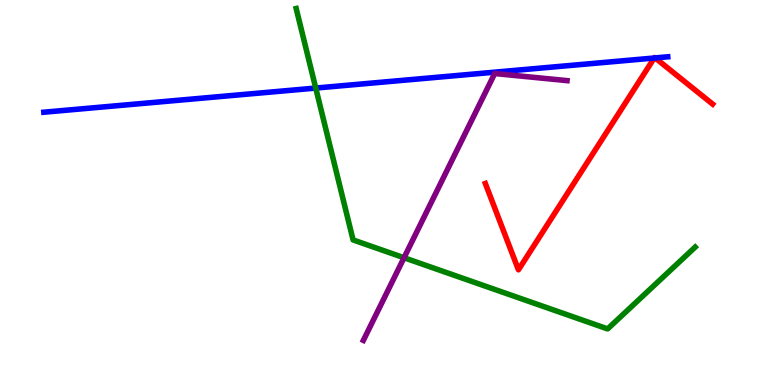[{'lines': ['blue', 'red'], 'intersections': [{'x': 8.44, 'y': 8.49}, {'x': 8.45, 'y': 8.5}]}, {'lines': ['green', 'red'], 'intersections': []}, {'lines': ['purple', 'red'], 'intersections': []}, {'lines': ['blue', 'green'], 'intersections': [{'x': 4.07, 'y': 7.71}]}, {'lines': ['blue', 'purple'], 'intersections': []}, {'lines': ['green', 'purple'], 'intersections': [{'x': 5.21, 'y': 3.31}]}]